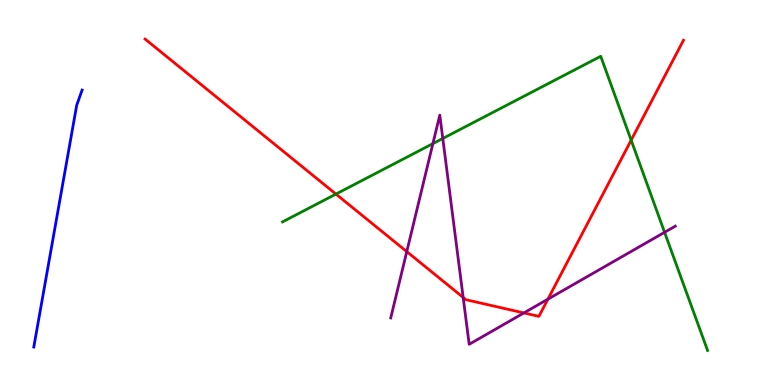[{'lines': ['blue', 'red'], 'intersections': []}, {'lines': ['green', 'red'], 'intersections': [{'x': 4.33, 'y': 4.96}, {'x': 8.14, 'y': 6.36}]}, {'lines': ['purple', 'red'], 'intersections': [{'x': 5.25, 'y': 3.46}, {'x': 5.98, 'y': 2.27}, {'x': 6.76, 'y': 1.87}, {'x': 7.07, 'y': 2.23}]}, {'lines': ['blue', 'green'], 'intersections': []}, {'lines': ['blue', 'purple'], 'intersections': []}, {'lines': ['green', 'purple'], 'intersections': [{'x': 5.59, 'y': 6.27}, {'x': 5.71, 'y': 6.4}, {'x': 8.58, 'y': 3.97}]}]